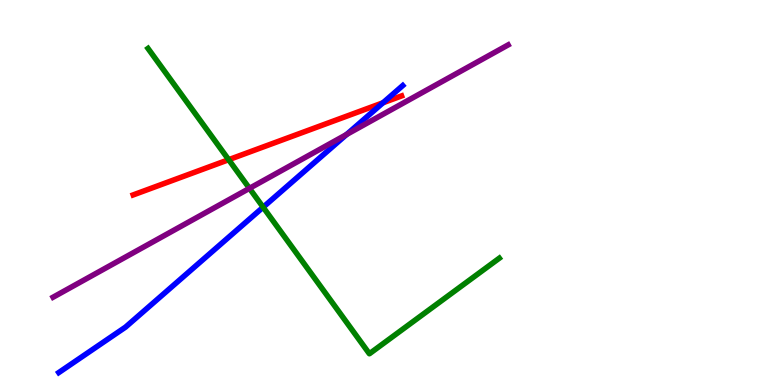[{'lines': ['blue', 'red'], 'intersections': [{'x': 4.94, 'y': 7.33}]}, {'lines': ['green', 'red'], 'intersections': [{'x': 2.95, 'y': 5.85}]}, {'lines': ['purple', 'red'], 'intersections': []}, {'lines': ['blue', 'green'], 'intersections': [{'x': 3.4, 'y': 4.62}]}, {'lines': ['blue', 'purple'], 'intersections': [{'x': 4.47, 'y': 6.51}]}, {'lines': ['green', 'purple'], 'intersections': [{'x': 3.22, 'y': 5.11}]}]